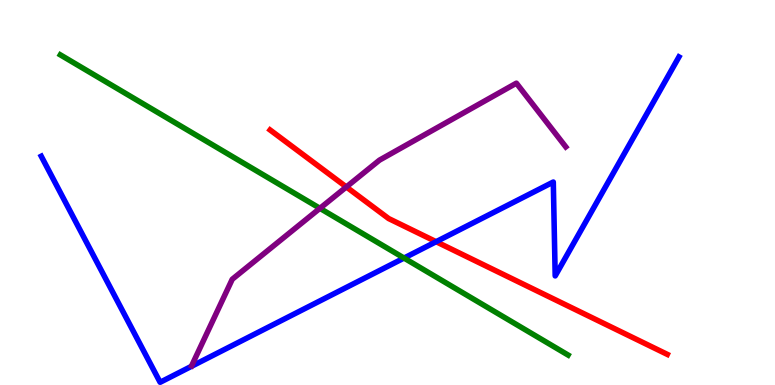[{'lines': ['blue', 'red'], 'intersections': [{'x': 5.63, 'y': 3.72}]}, {'lines': ['green', 'red'], 'intersections': []}, {'lines': ['purple', 'red'], 'intersections': [{'x': 4.47, 'y': 5.14}]}, {'lines': ['blue', 'green'], 'intersections': [{'x': 5.21, 'y': 3.3}]}, {'lines': ['blue', 'purple'], 'intersections': []}, {'lines': ['green', 'purple'], 'intersections': [{'x': 4.13, 'y': 4.59}]}]